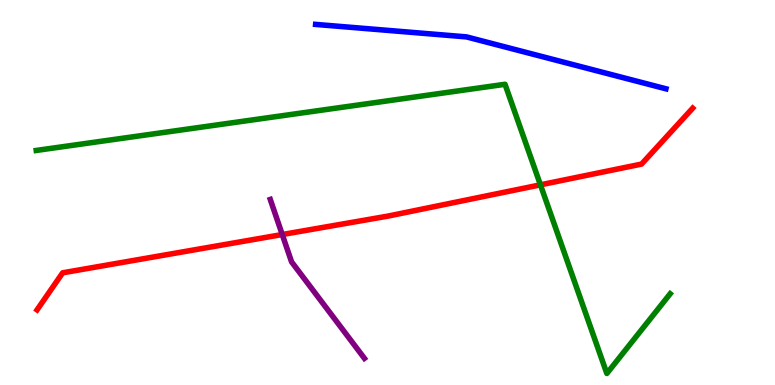[{'lines': ['blue', 'red'], 'intersections': []}, {'lines': ['green', 'red'], 'intersections': [{'x': 6.97, 'y': 5.2}]}, {'lines': ['purple', 'red'], 'intersections': [{'x': 3.64, 'y': 3.91}]}, {'lines': ['blue', 'green'], 'intersections': []}, {'lines': ['blue', 'purple'], 'intersections': []}, {'lines': ['green', 'purple'], 'intersections': []}]